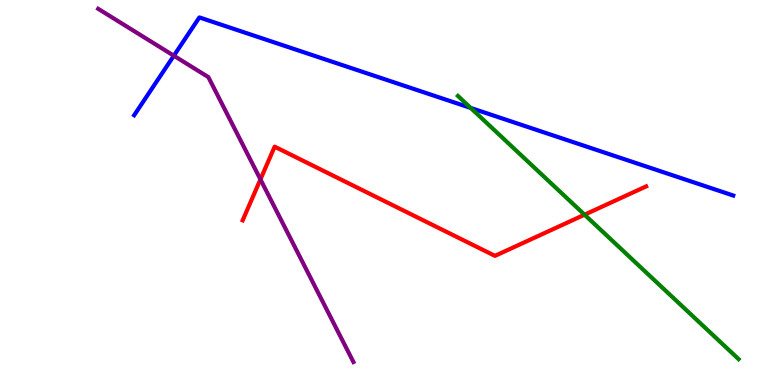[{'lines': ['blue', 'red'], 'intersections': []}, {'lines': ['green', 'red'], 'intersections': [{'x': 7.54, 'y': 4.42}]}, {'lines': ['purple', 'red'], 'intersections': [{'x': 3.36, 'y': 5.34}]}, {'lines': ['blue', 'green'], 'intersections': [{'x': 6.07, 'y': 7.2}]}, {'lines': ['blue', 'purple'], 'intersections': [{'x': 2.24, 'y': 8.55}]}, {'lines': ['green', 'purple'], 'intersections': []}]